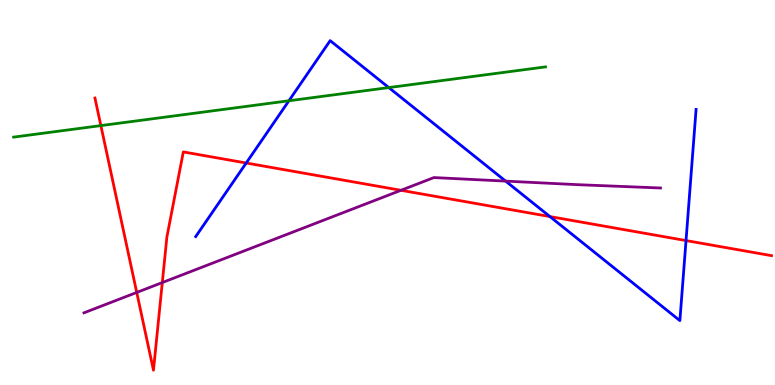[{'lines': ['blue', 'red'], 'intersections': [{'x': 3.18, 'y': 5.77}, {'x': 7.1, 'y': 4.37}, {'x': 8.85, 'y': 3.75}]}, {'lines': ['green', 'red'], 'intersections': [{'x': 1.3, 'y': 6.74}]}, {'lines': ['purple', 'red'], 'intersections': [{'x': 1.76, 'y': 2.4}, {'x': 2.09, 'y': 2.66}, {'x': 5.17, 'y': 5.06}]}, {'lines': ['blue', 'green'], 'intersections': [{'x': 3.73, 'y': 7.38}, {'x': 5.02, 'y': 7.73}]}, {'lines': ['blue', 'purple'], 'intersections': [{'x': 6.52, 'y': 5.3}]}, {'lines': ['green', 'purple'], 'intersections': []}]